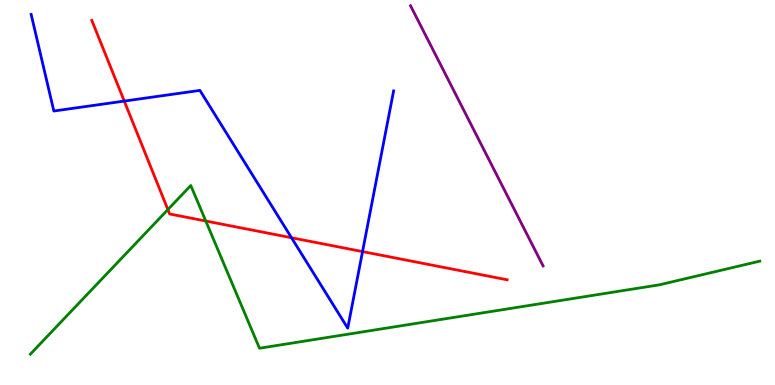[{'lines': ['blue', 'red'], 'intersections': [{'x': 1.6, 'y': 7.37}, {'x': 3.76, 'y': 3.83}, {'x': 4.68, 'y': 3.47}]}, {'lines': ['green', 'red'], 'intersections': [{'x': 2.17, 'y': 4.56}, {'x': 2.66, 'y': 4.26}]}, {'lines': ['purple', 'red'], 'intersections': []}, {'lines': ['blue', 'green'], 'intersections': []}, {'lines': ['blue', 'purple'], 'intersections': []}, {'lines': ['green', 'purple'], 'intersections': []}]